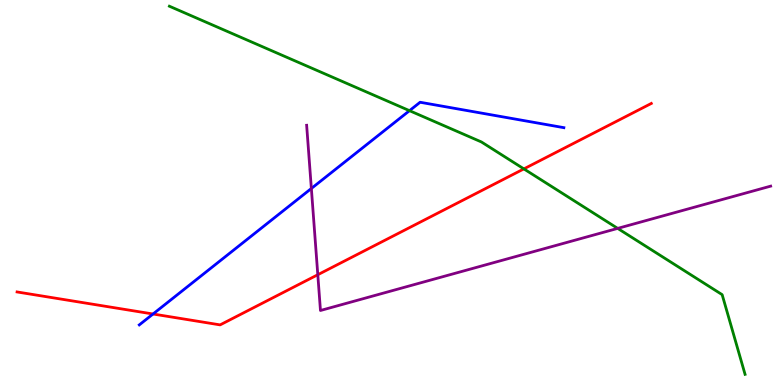[{'lines': ['blue', 'red'], 'intersections': [{'x': 1.97, 'y': 1.84}]}, {'lines': ['green', 'red'], 'intersections': [{'x': 6.76, 'y': 5.61}]}, {'lines': ['purple', 'red'], 'intersections': [{'x': 4.1, 'y': 2.86}]}, {'lines': ['blue', 'green'], 'intersections': [{'x': 5.28, 'y': 7.13}]}, {'lines': ['blue', 'purple'], 'intersections': [{'x': 4.02, 'y': 5.1}]}, {'lines': ['green', 'purple'], 'intersections': [{'x': 7.97, 'y': 4.07}]}]